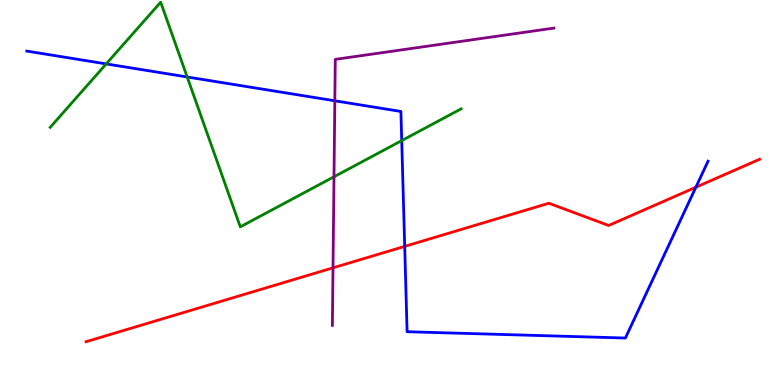[{'lines': ['blue', 'red'], 'intersections': [{'x': 5.22, 'y': 3.6}, {'x': 8.98, 'y': 5.14}]}, {'lines': ['green', 'red'], 'intersections': []}, {'lines': ['purple', 'red'], 'intersections': [{'x': 4.3, 'y': 3.04}]}, {'lines': ['blue', 'green'], 'intersections': [{'x': 1.37, 'y': 8.34}, {'x': 2.42, 'y': 8.0}, {'x': 5.18, 'y': 6.35}]}, {'lines': ['blue', 'purple'], 'intersections': [{'x': 4.32, 'y': 7.38}]}, {'lines': ['green', 'purple'], 'intersections': [{'x': 4.31, 'y': 5.41}]}]